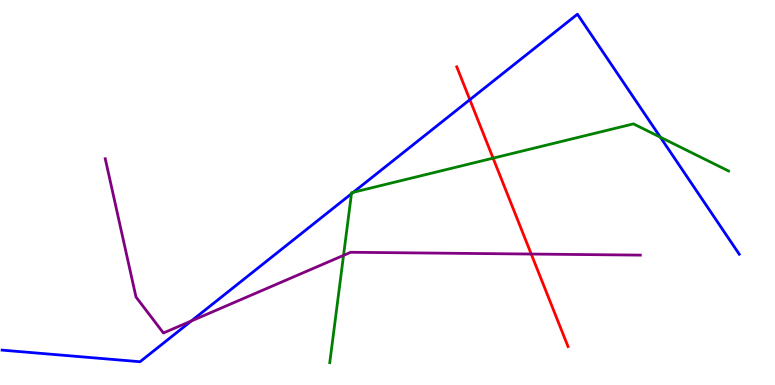[{'lines': ['blue', 'red'], 'intersections': [{'x': 6.06, 'y': 7.41}]}, {'lines': ['green', 'red'], 'intersections': [{'x': 6.36, 'y': 5.89}]}, {'lines': ['purple', 'red'], 'intersections': [{'x': 6.85, 'y': 3.4}]}, {'lines': ['blue', 'green'], 'intersections': [{'x': 4.53, 'y': 4.97}, {'x': 4.56, 'y': 5.01}, {'x': 8.52, 'y': 6.44}]}, {'lines': ['blue', 'purple'], 'intersections': [{'x': 2.47, 'y': 1.66}]}, {'lines': ['green', 'purple'], 'intersections': [{'x': 4.43, 'y': 3.37}]}]